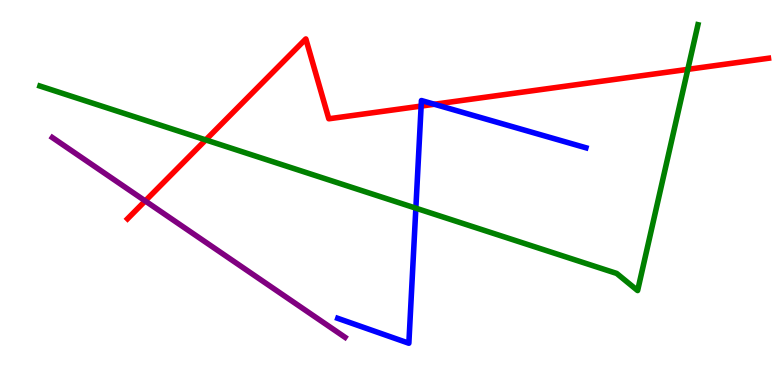[{'lines': ['blue', 'red'], 'intersections': [{'x': 5.43, 'y': 7.24}, {'x': 5.6, 'y': 7.29}]}, {'lines': ['green', 'red'], 'intersections': [{'x': 2.65, 'y': 6.37}, {'x': 8.88, 'y': 8.2}]}, {'lines': ['purple', 'red'], 'intersections': [{'x': 1.87, 'y': 4.78}]}, {'lines': ['blue', 'green'], 'intersections': [{'x': 5.37, 'y': 4.59}]}, {'lines': ['blue', 'purple'], 'intersections': []}, {'lines': ['green', 'purple'], 'intersections': []}]